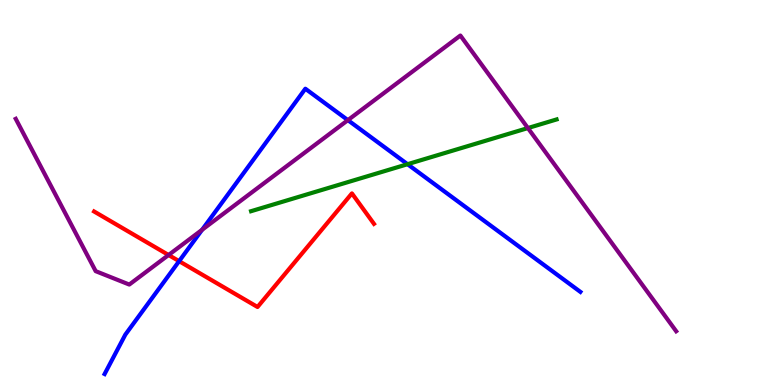[{'lines': ['blue', 'red'], 'intersections': [{'x': 2.31, 'y': 3.22}]}, {'lines': ['green', 'red'], 'intersections': []}, {'lines': ['purple', 'red'], 'intersections': [{'x': 2.18, 'y': 3.38}]}, {'lines': ['blue', 'green'], 'intersections': [{'x': 5.26, 'y': 5.73}]}, {'lines': ['blue', 'purple'], 'intersections': [{'x': 2.61, 'y': 4.03}, {'x': 4.49, 'y': 6.88}]}, {'lines': ['green', 'purple'], 'intersections': [{'x': 6.81, 'y': 6.67}]}]